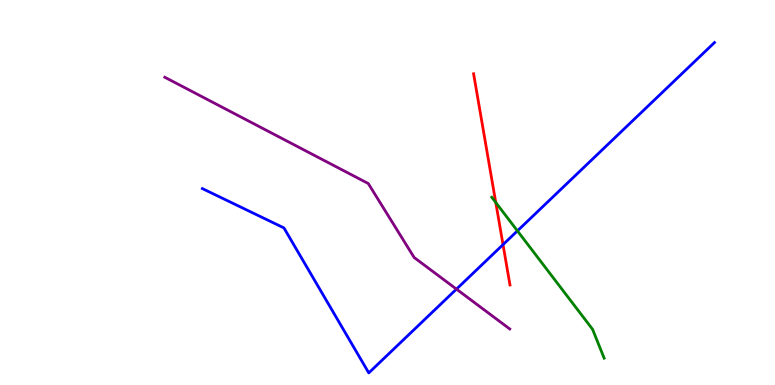[{'lines': ['blue', 'red'], 'intersections': [{'x': 6.49, 'y': 3.65}]}, {'lines': ['green', 'red'], 'intersections': [{'x': 6.4, 'y': 4.74}]}, {'lines': ['purple', 'red'], 'intersections': []}, {'lines': ['blue', 'green'], 'intersections': [{'x': 6.68, 'y': 4.0}]}, {'lines': ['blue', 'purple'], 'intersections': [{'x': 5.89, 'y': 2.49}]}, {'lines': ['green', 'purple'], 'intersections': []}]